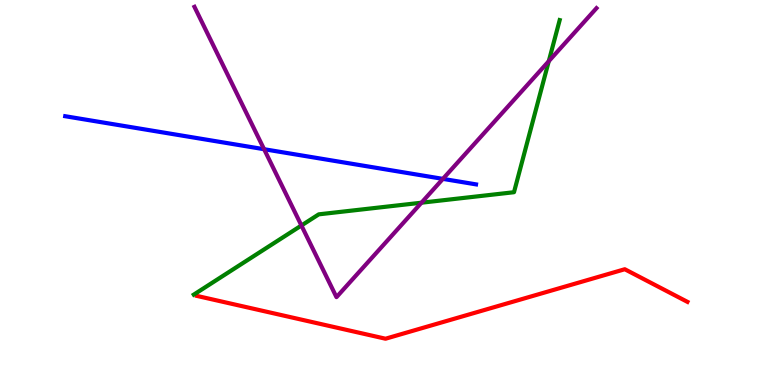[{'lines': ['blue', 'red'], 'intersections': []}, {'lines': ['green', 'red'], 'intersections': []}, {'lines': ['purple', 'red'], 'intersections': []}, {'lines': ['blue', 'green'], 'intersections': []}, {'lines': ['blue', 'purple'], 'intersections': [{'x': 3.41, 'y': 6.12}, {'x': 5.71, 'y': 5.35}]}, {'lines': ['green', 'purple'], 'intersections': [{'x': 3.89, 'y': 4.14}, {'x': 5.44, 'y': 4.73}, {'x': 7.08, 'y': 8.41}]}]